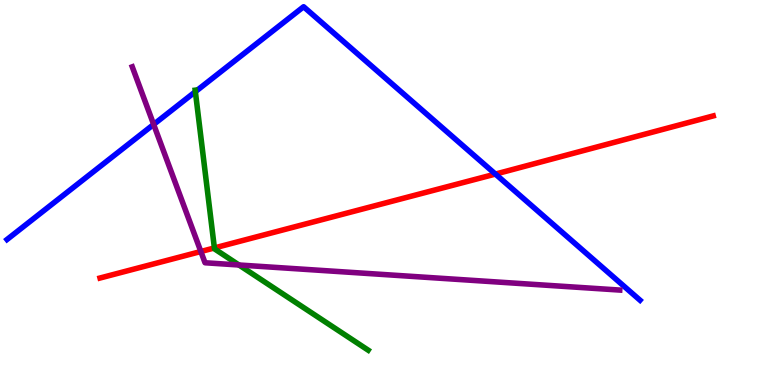[{'lines': ['blue', 'red'], 'intersections': [{'x': 6.39, 'y': 5.48}]}, {'lines': ['green', 'red'], 'intersections': [{'x': 2.77, 'y': 3.56}]}, {'lines': ['purple', 'red'], 'intersections': [{'x': 2.59, 'y': 3.47}]}, {'lines': ['blue', 'green'], 'intersections': [{'x': 2.52, 'y': 7.62}]}, {'lines': ['blue', 'purple'], 'intersections': [{'x': 1.98, 'y': 6.77}]}, {'lines': ['green', 'purple'], 'intersections': [{'x': 3.08, 'y': 3.12}]}]